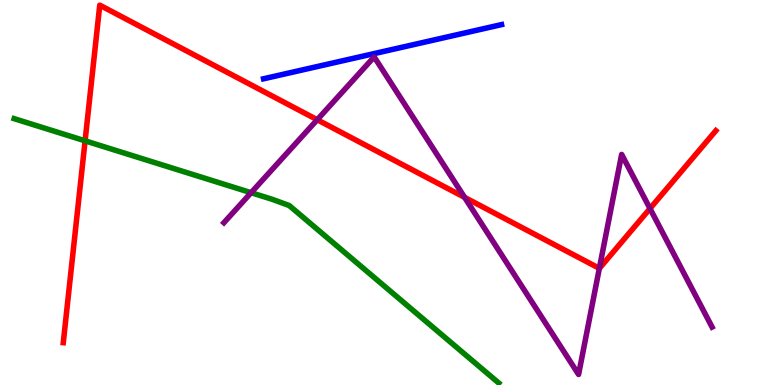[{'lines': ['blue', 'red'], 'intersections': []}, {'lines': ['green', 'red'], 'intersections': [{'x': 1.1, 'y': 6.34}]}, {'lines': ['purple', 'red'], 'intersections': [{'x': 4.09, 'y': 6.89}, {'x': 5.99, 'y': 4.87}, {'x': 7.73, 'y': 3.03}, {'x': 8.39, 'y': 4.58}]}, {'lines': ['blue', 'green'], 'intersections': []}, {'lines': ['blue', 'purple'], 'intersections': []}, {'lines': ['green', 'purple'], 'intersections': [{'x': 3.24, 'y': 4.99}]}]